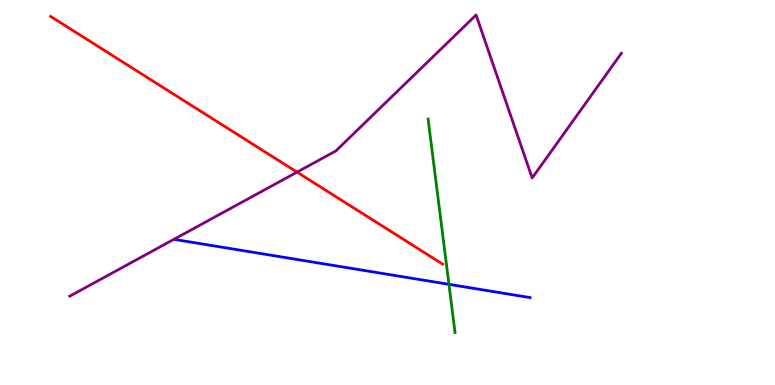[{'lines': ['blue', 'red'], 'intersections': []}, {'lines': ['green', 'red'], 'intersections': []}, {'lines': ['purple', 'red'], 'intersections': [{'x': 3.83, 'y': 5.53}]}, {'lines': ['blue', 'green'], 'intersections': [{'x': 5.79, 'y': 2.61}]}, {'lines': ['blue', 'purple'], 'intersections': []}, {'lines': ['green', 'purple'], 'intersections': []}]